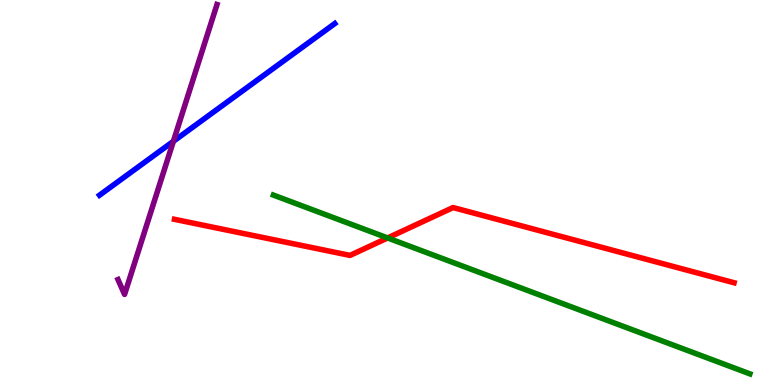[{'lines': ['blue', 'red'], 'intersections': []}, {'lines': ['green', 'red'], 'intersections': [{'x': 5.0, 'y': 3.82}]}, {'lines': ['purple', 'red'], 'intersections': []}, {'lines': ['blue', 'green'], 'intersections': []}, {'lines': ['blue', 'purple'], 'intersections': [{'x': 2.24, 'y': 6.33}]}, {'lines': ['green', 'purple'], 'intersections': []}]